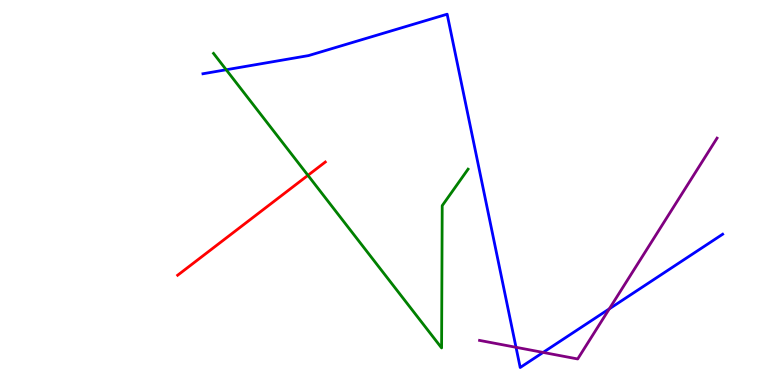[{'lines': ['blue', 'red'], 'intersections': []}, {'lines': ['green', 'red'], 'intersections': [{'x': 3.97, 'y': 5.45}]}, {'lines': ['purple', 'red'], 'intersections': []}, {'lines': ['blue', 'green'], 'intersections': [{'x': 2.92, 'y': 8.19}]}, {'lines': ['blue', 'purple'], 'intersections': [{'x': 6.66, 'y': 0.979}, {'x': 7.01, 'y': 0.846}, {'x': 7.86, 'y': 1.98}]}, {'lines': ['green', 'purple'], 'intersections': []}]